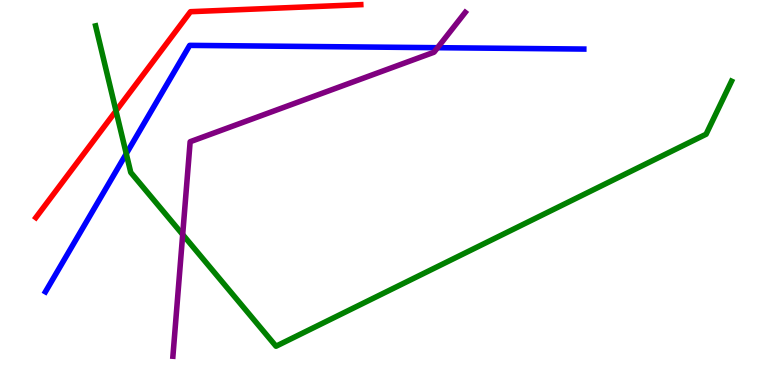[{'lines': ['blue', 'red'], 'intersections': []}, {'lines': ['green', 'red'], 'intersections': [{'x': 1.5, 'y': 7.12}]}, {'lines': ['purple', 'red'], 'intersections': []}, {'lines': ['blue', 'green'], 'intersections': [{'x': 1.63, 'y': 6.01}]}, {'lines': ['blue', 'purple'], 'intersections': [{'x': 5.65, 'y': 8.76}]}, {'lines': ['green', 'purple'], 'intersections': [{'x': 2.36, 'y': 3.91}]}]